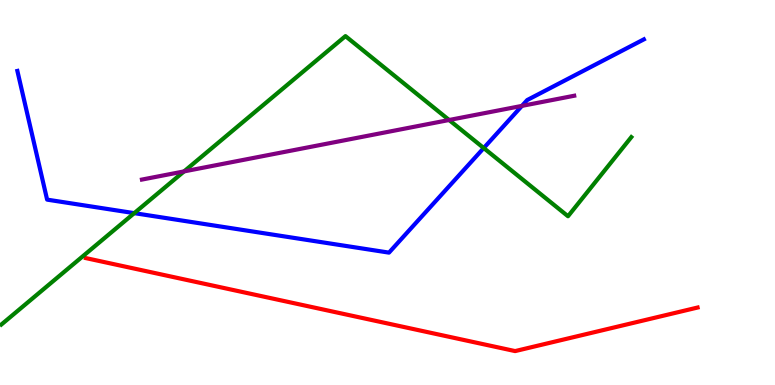[{'lines': ['blue', 'red'], 'intersections': []}, {'lines': ['green', 'red'], 'intersections': []}, {'lines': ['purple', 'red'], 'intersections': []}, {'lines': ['blue', 'green'], 'intersections': [{'x': 1.73, 'y': 4.46}, {'x': 6.24, 'y': 6.15}]}, {'lines': ['blue', 'purple'], 'intersections': [{'x': 6.73, 'y': 7.25}]}, {'lines': ['green', 'purple'], 'intersections': [{'x': 2.37, 'y': 5.55}, {'x': 5.79, 'y': 6.88}]}]